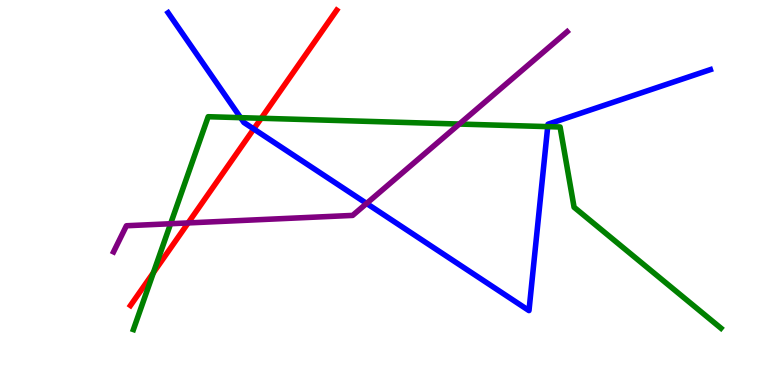[{'lines': ['blue', 'red'], 'intersections': [{'x': 3.27, 'y': 6.65}]}, {'lines': ['green', 'red'], 'intersections': [{'x': 1.98, 'y': 2.92}, {'x': 3.37, 'y': 6.93}]}, {'lines': ['purple', 'red'], 'intersections': [{'x': 2.43, 'y': 4.21}]}, {'lines': ['blue', 'green'], 'intersections': [{'x': 3.1, 'y': 6.94}, {'x': 7.07, 'y': 6.71}]}, {'lines': ['blue', 'purple'], 'intersections': [{'x': 4.73, 'y': 4.72}]}, {'lines': ['green', 'purple'], 'intersections': [{'x': 2.2, 'y': 4.19}, {'x': 5.93, 'y': 6.78}]}]